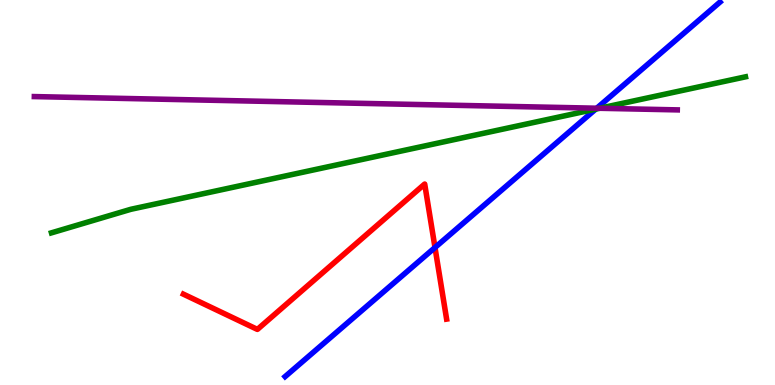[{'lines': ['blue', 'red'], 'intersections': [{'x': 5.61, 'y': 3.57}]}, {'lines': ['green', 'red'], 'intersections': []}, {'lines': ['purple', 'red'], 'intersections': []}, {'lines': ['blue', 'green'], 'intersections': [{'x': 7.69, 'y': 7.17}]}, {'lines': ['blue', 'purple'], 'intersections': [{'x': 7.7, 'y': 7.19}]}, {'lines': ['green', 'purple'], 'intersections': [{'x': 7.74, 'y': 7.19}]}]